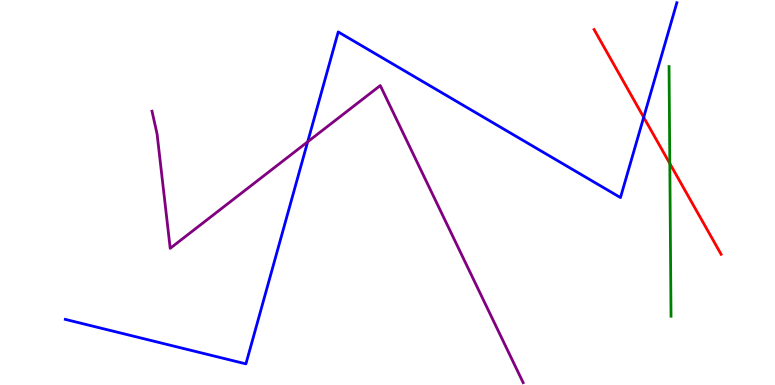[{'lines': ['blue', 'red'], 'intersections': [{'x': 8.31, 'y': 6.95}]}, {'lines': ['green', 'red'], 'intersections': [{'x': 8.64, 'y': 5.75}]}, {'lines': ['purple', 'red'], 'intersections': []}, {'lines': ['blue', 'green'], 'intersections': []}, {'lines': ['blue', 'purple'], 'intersections': [{'x': 3.97, 'y': 6.32}]}, {'lines': ['green', 'purple'], 'intersections': []}]